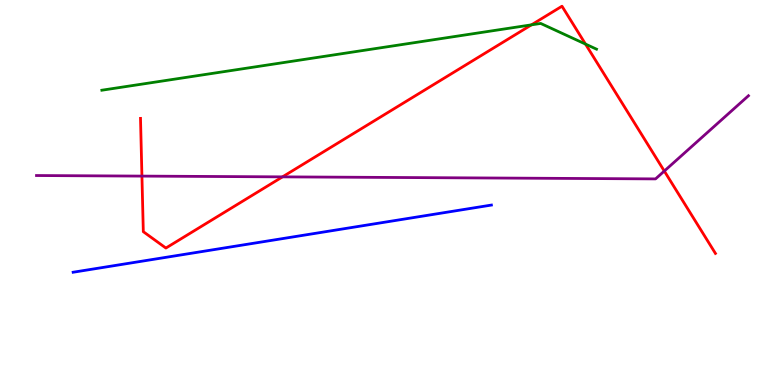[{'lines': ['blue', 'red'], 'intersections': []}, {'lines': ['green', 'red'], 'intersections': [{'x': 6.86, 'y': 9.35}, {'x': 7.55, 'y': 8.85}]}, {'lines': ['purple', 'red'], 'intersections': [{'x': 1.83, 'y': 5.43}, {'x': 3.64, 'y': 5.41}, {'x': 8.57, 'y': 5.56}]}, {'lines': ['blue', 'green'], 'intersections': []}, {'lines': ['blue', 'purple'], 'intersections': []}, {'lines': ['green', 'purple'], 'intersections': []}]